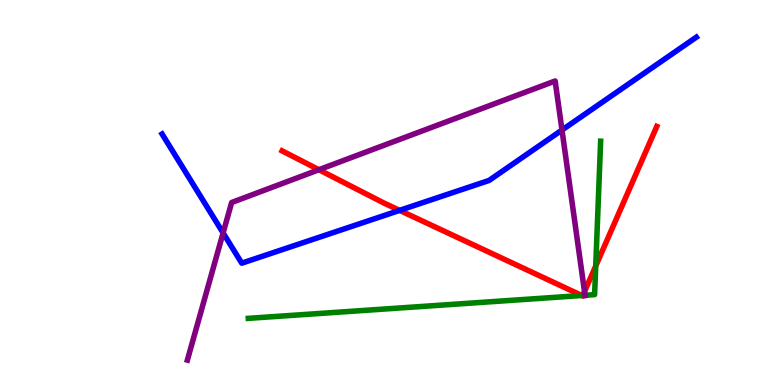[{'lines': ['blue', 'red'], 'intersections': [{'x': 5.16, 'y': 4.54}]}, {'lines': ['green', 'red'], 'intersections': [{'x': 7.51, 'y': 2.32}, {'x': 7.52, 'y': 2.33}, {'x': 7.69, 'y': 3.09}]}, {'lines': ['purple', 'red'], 'intersections': [{'x': 4.11, 'y': 5.59}, {'x': 7.54, 'y': 2.43}]}, {'lines': ['blue', 'green'], 'intersections': []}, {'lines': ['blue', 'purple'], 'intersections': [{'x': 2.88, 'y': 3.95}, {'x': 7.25, 'y': 6.62}]}, {'lines': ['green', 'purple'], 'intersections': [{'x': 7.55, 'y': 2.33}]}]